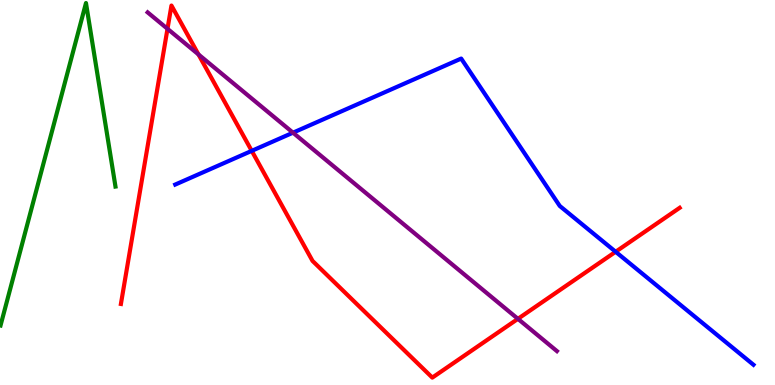[{'lines': ['blue', 'red'], 'intersections': [{'x': 3.25, 'y': 6.08}, {'x': 7.94, 'y': 3.46}]}, {'lines': ['green', 'red'], 'intersections': []}, {'lines': ['purple', 'red'], 'intersections': [{'x': 2.16, 'y': 9.25}, {'x': 2.56, 'y': 8.59}, {'x': 6.68, 'y': 1.72}]}, {'lines': ['blue', 'green'], 'intersections': []}, {'lines': ['blue', 'purple'], 'intersections': [{'x': 3.78, 'y': 6.55}]}, {'lines': ['green', 'purple'], 'intersections': []}]